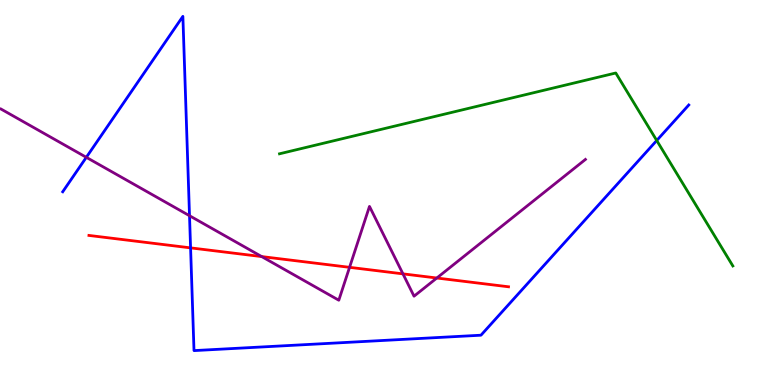[{'lines': ['blue', 'red'], 'intersections': [{'x': 2.46, 'y': 3.56}]}, {'lines': ['green', 'red'], 'intersections': []}, {'lines': ['purple', 'red'], 'intersections': [{'x': 3.38, 'y': 3.34}, {'x': 4.51, 'y': 3.06}, {'x': 5.2, 'y': 2.89}, {'x': 5.64, 'y': 2.78}]}, {'lines': ['blue', 'green'], 'intersections': [{'x': 8.47, 'y': 6.35}]}, {'lines': ['blue', 'purple'], 'intersections': [{'x': 1.11, 'y': 5.91}, {'x': 2.45, 'y': 4.4}]}, {'lines': ['green', 'purple'], 'intersections': []}]